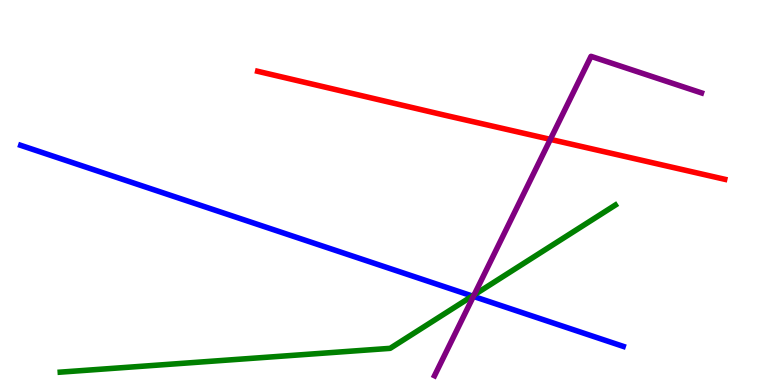[{'lines': ['blue', 'red'], 'intersections': []}, {'lines': ['green', 'red'], 'intersections': []}, {'lines': ['purple', 'red'], 'intersections': [{'x': 7.1, 'y': 6.38}]}, {'lines': ['blue', 'green'], 'intersections': [{'x': 6.1, 'y': 2.31}]}, {'lines': ['blue', 'purple'], 'intersections': [{'x': 6.11, 'y': 2.3}]}, {'lines': ['green', 'purple'], 'intersections': [{'x': 6.12, 'y': 2.34}]}]